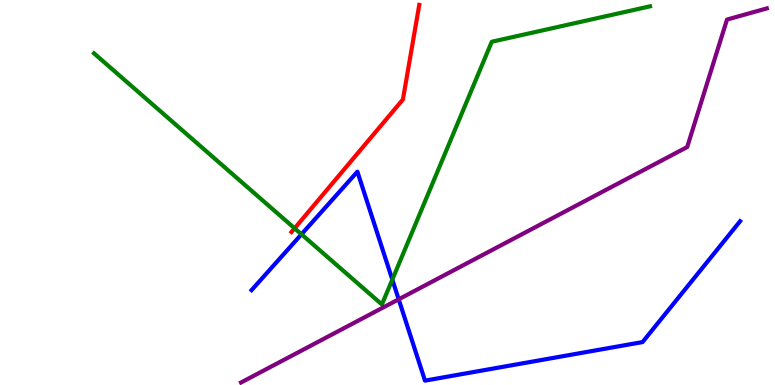[{'lines': ['blue', 'red'], 'intersections': []}, {'lines': ['green', 'red'], 'intersections': [{'x': 3.8, 'y': 4.07}]}, {'lines': ['purple', 'red'], 'intersections': []}, {'lines': ['blue', 'green'], 'intersections': [{'x': 3.89, 'y': 3.91}, {'x': 5.06, 'y': 2.74}]}, {'lines': ['blue', 'purple'], 'intersections': [{'x': 5.14, 'y': 2.23}]}, {'lines': ['green', 'purple'], 'intersections': []}]